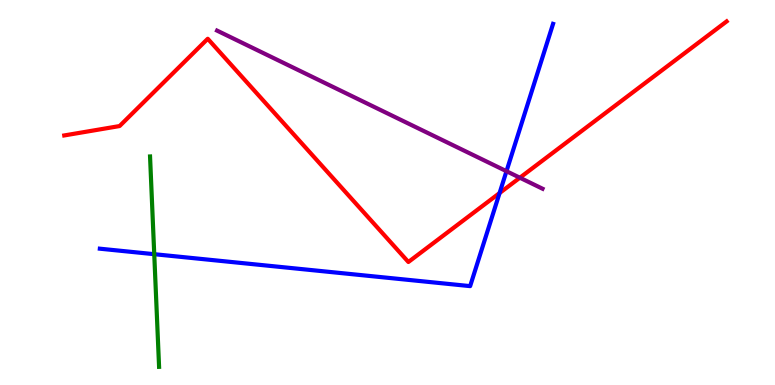[{'lines': ['blue', 'red'], 'intersections': [{'x': 6.45, 'y': 4.99}]}, {'lines': ['green', 'red'], 'intersections': []}, {'lines': ['purple', 'red'], 'intersections': [{'x': 6.71, 'y': 5.38}]}, {'lines': ['blue', 'green'], 'intersections': [{'x': 1.99, 'y': 3.4}]}, {'lines': ['blue', 'purple'], 'intersections': [{'x': 6.54, 'y': 5.55}]}, {'lines': ['green', 'purple'], 'intersections': []}]